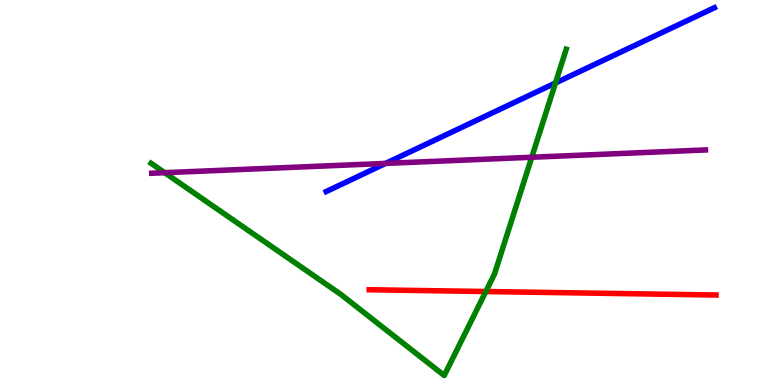[{'lines': ['blue', 'red'], 'intersections': []}, {'lines': ['green', 'red'], 'intersections': [{'x': 6.27, 'y': 2.43}]}, {'lines': ['purple', 'red'], 'intersections': []}, {'lines': ['blue', 'green'], 'intersections': [{'x': 7.17, 'y': 7.84}]}, {'lines': ['blue', 'purple'], 'intersections': [{'x': 4.98, 'y': 5.76}]}, {'lines': ['green', 'purple'], 'intersections': [{'x': 2.13, 'y': 5.51}, {'x': 6.86, 'y': 5.92}]}]